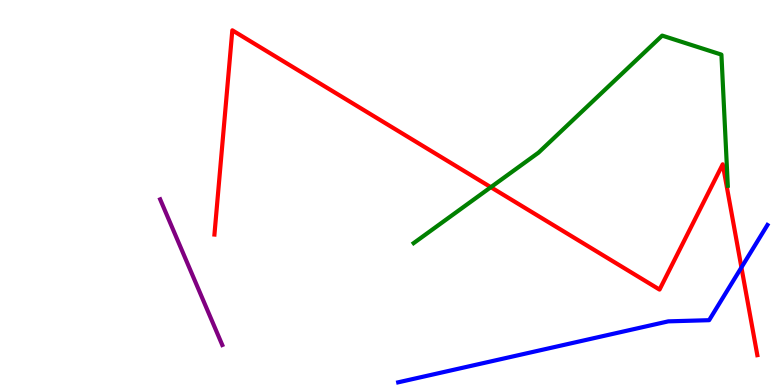[{'lines': ['blue', 'red'], 'intersections': [{'x': 9.57, 'y': 3.05}]}, {'lines': ['green', 'red'], 'intersections': [{'x': 6.33, 'y': 5.14}]}, {'lines': ['purple', 'red'], 'intersections': []}, {'lines': ['blue', 'green'], 'intersections': []}, {'lines': ['blue', 'purple'], 'intersections': []}, {'lines': ['green', 'purple'], 'intersections': []}]